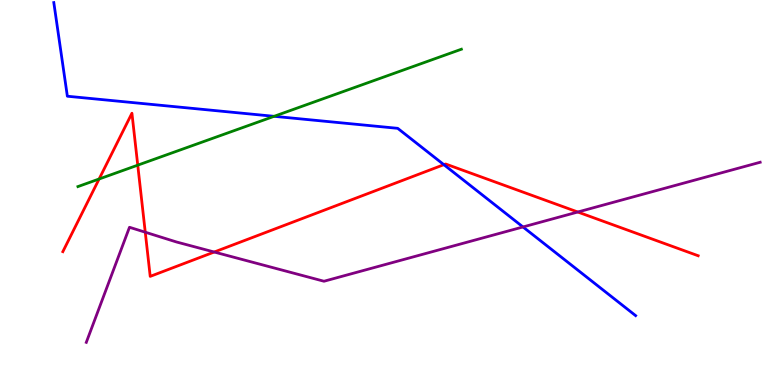[{'lines': ['blue', 'red'], 'intersections': [{'x': 5.73, 'y': 5.72}]}, {'lines': ['green', 'red'], 'intersections': [{'x': 1.28, 'y': 5.35}, {'x': 1.78, 'y': 5.71}]}, {'lines': ['purple', 'red'], 'intersections': [{'x': 1.87, 'y': 3.97}, {'x': 2.76, 'y': 3.45}, {'x': 7.46, 'y': 4.49}]}, {'lines': ['blue', 'green'], 'intersections': [{'x': 3.54, 'y': 6.98}]}, {'lines': ['blue', 'purple'], 'intersections': [{'x': 6.75, 'y': 4.11}]}, {'lines': ['green', 'purple'], 'intersections': []}]